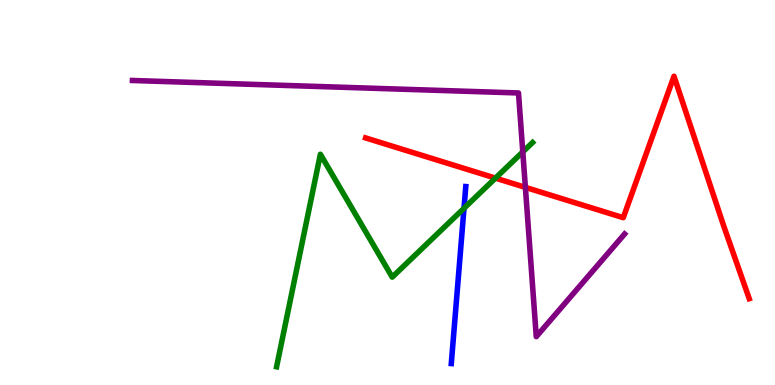[{'lines': ['blue', 'red'], 'intersections': []}, {'lines': ['green', 'red'], 'intersections': [{'x': 6.39, 'y': 5.37}]}, {'lines': ['purple', 'red'], 'intersections': [{'x': 6.78, 'y': 5.13}]}, {'lines': ['blue', 'green'], 'intersections': [{'x': 5.99, 'y': 4.59}]}, {'lines': ['blue', 'purple'], 'intersections': []}, {'lines': ['green', 'purple'], 'intersections': [{'x': 6.75, 'y': 6.05}]}]